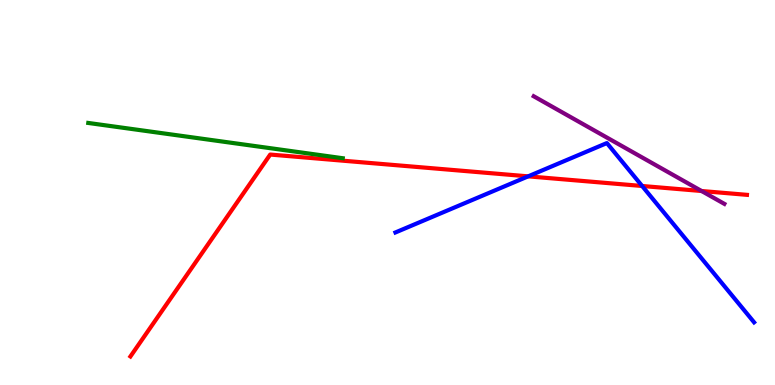[{'lines': ['blue', 'red'], 'intersections': [{'x': 6.81, 'y': 5.42}, {'x': 8.29, 'y': 5.17}]}, {'lines': ['green', 'red'], 'intersections': []}, {'lines': ['purple', 'red'], 'intersections': [{'x': 9.05, 'y': 5.04}]}, {'lines': ['blue', 'green'], 'intersections': []}, {'lines': ['blue', 'purple'], 'intersections': []}, {'lines': ['green', 'purple'], 'intersections': []}]